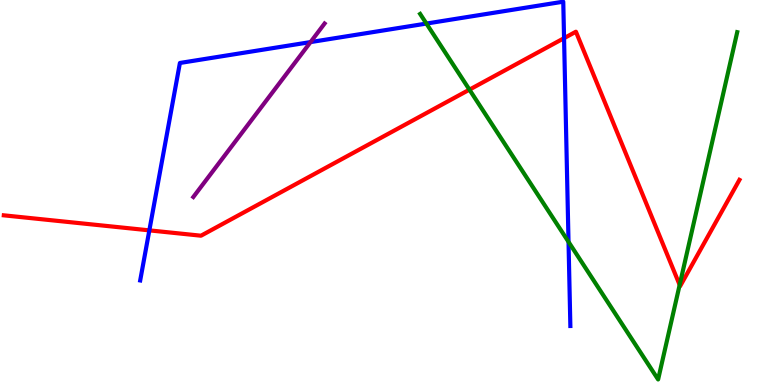[{'lines': ['blue', 'red'], 'intersections': [{'x': 1.93, 'y': 4.02}, {'x': 7.28, 'y': 9.01}]}, {'lines': ['green', 'red'], 'intersections': [{'x': 6.06, 'y': 7.67}, {'x': 8.77, 'y': 2.6}]}, {'lines': ['purple', 'red'], 'intersections': []}, {'lines': ['blue', 'green'], 'intersections': [{'x': 5.5, 'y': 9.39}, {'x': 7.34, 'y': 3.72}]}, {'lines': ['blue', 'purple'], 'intersections': [{'x': 4.01, 'y': 8.91}]}, {'lines': ['green', 'purple'], 'intersections': []}]